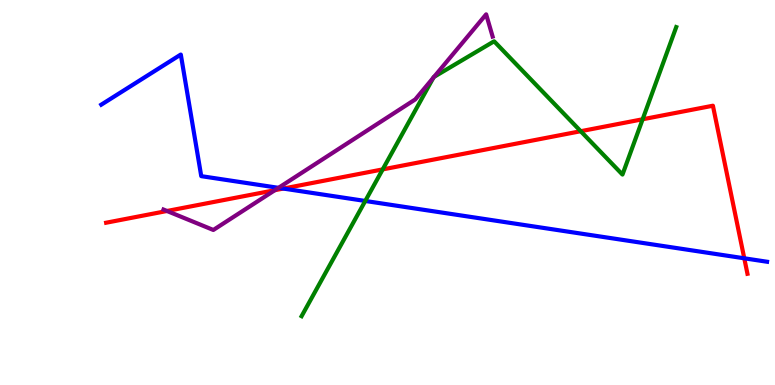[{'lines': ['blue', 'red'], 'intersections': [{'x': 3.66, 'y': 5.1}, {'x': 9.6, 'y': 3.29}]}, {'lines': ['green', 'red'], 'intersections': [{'x': 4.94, 'y': 5.6}, {'x': 7.49, 'y': 6.59}, {'x': 8.29, 'y': 6.9}]}, {'lines': ['purple', 'red'], 'intersections': [{'x': 2.15, 'y': 4.52}, {'x': 3.55, 'y': 5.06}]}, {'lines': ['blue', 'green'], 'intersections': [{'x': 4.71, 'y': 4.78}]}, {'lines': ['blue', 'purple'], 'intersections': [{'x': 3.59, 'y': 5.12}]}, {'lines': ['green', 'purple'], 'intersections': [{'x': 5.59, 'y': 7.98}, {'x': 5.6, 'y': 8.0}]}]